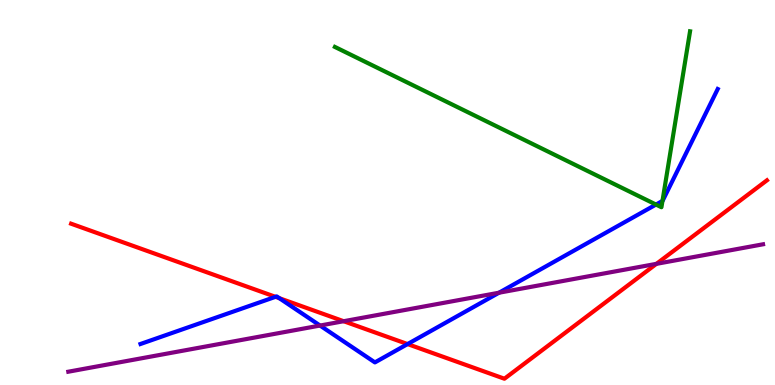[{'lines': ['blue', 'red'], 'intersections': [{'x': 3.55, 'y': 2.29}, {'x': 3.6, 'y': 2.25}, {'x': 5.26, 'y': 1.06}]}, {'lines': ['green', 'red'], 'intersections': []}, {'lines': ['purple', 'red'], 'intersections': [{'x': 4.43, 'y': 1.66}, {'x': 8.47, 'y': 3.15}]}, {'lines': ['blue', 'green'], 'intersections': [{'x': 8.46, 'y': 4.69}, {'x': 8.55, 'y': 4.78}]}, {'lines': ['blue', 'purple'], 'intersections': [{'x': 4.13, 'y': 1.54}, {'x': 6.44, 'y': 2.4}]}, {'lines': ['green', 'purple'], 'intersections': []}]